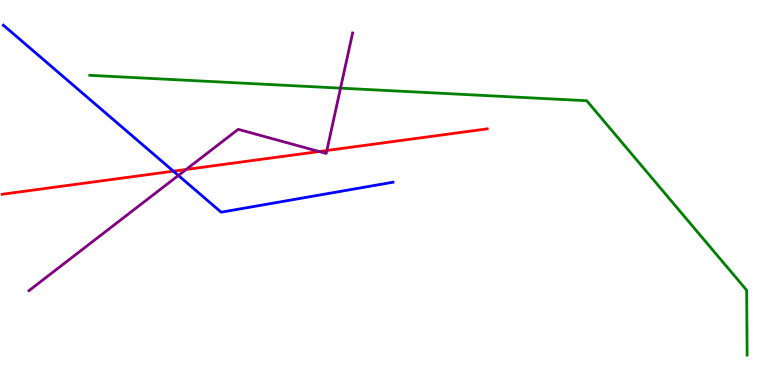[{'lines': ['blue', 'red'], 'intersections': [{'x': 2.24, 'y': 5.55}]}, {'lines': ['green', 'red'], 'intersections': []}, {'lines': ['purple', 'red'], 'intersections': [{'x': 2.4, 'y': 5.6}, {'x': 4.12, 'y': 6.06}, {'x': 4.22, 'y': 6.09}]}, {'lines': ['blue', 'green'], 'intersections': []}, {'lines': ['blue', 'purple'], 'intersections': [{'x': 2.3, 'y': 5.44}]}, {'lines': ['green', 'purple'], 'intersections': [{'x': 4.39, 'y': 7.71}]}]